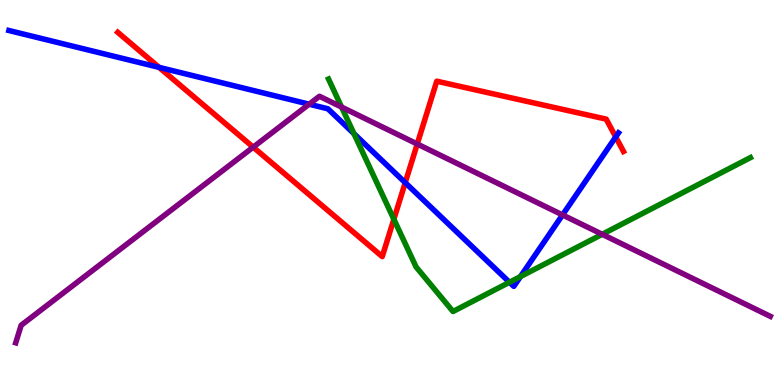[{'lines': ['blue', 'red'], 'intersections': [{'x': 2.05, 'y': 8.25}, {'x': 5.23, 'y': 5.26}, {'x': 7.94, 'y': 6.44}]}, {'lines': ['green', 'red'], 'intersections': [{'x': 5.08, 'y': 4.31}]}, {'lines': ['purple', 'red'], 'intersections': [{'x': 3.27, 'y': 6.18}, {'x': 5.38, 'y': 6.26}]}, {'lines': ['blue', 'green'], 'intersections': [{'x': 4.57, 'y': 6.53}, {'x': 6.57, 'y': 2.67}, {'x': 6.72, 'y': 2.82}]}, {'lines': ['blue', 'purple'], 'intersections': [{'x': 3.99, 'y': 7.29}, {'x': 7.26, 'y': 4.42}]}, {'lines': ['green', 'purple'], 'intersections': [{'x': 4.41, 'y': 7.22}, {'x': 7.77, 'y': 3.91}]}]